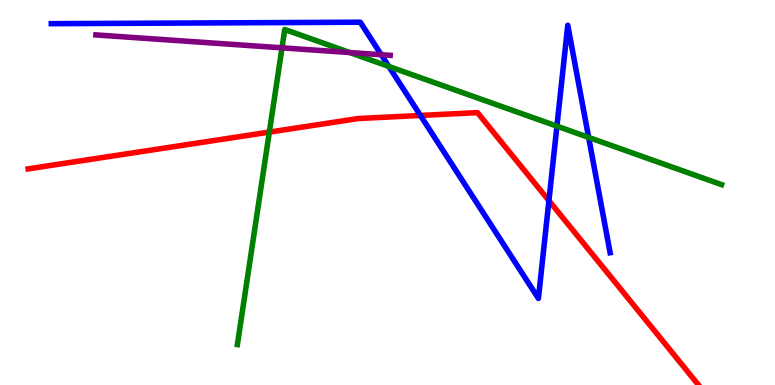[{'lines': ['blue', 'red'], 'intersections': [{'x': 5.42, 'y': 7.0}, {'x': 7.08, 'y': 4.79}]}, {'lines': ['green', 'red'], 'intersections': [{'x': 3.48, 'y': 6.57}]}, {'lines': ['purple', 'red'], 'intersections': []}, {'lines': ['blue', 'green'], 'intersections': [{'x': 5.02, 'y': 8.27}, {'x': 7.19, 'y': 6.72}, {'x': 7.6, 'y': 6.43}]}, {'lines': ['blue', 'purple'], 'intersections': [{'x': 4.92, 'y': 8.58}]}, {'lines': ['green', 'purple'], 'intersections': [{'x': 3.64, 'y': 8.76}, {'x': 4.51, 'y': 8.64}]}]